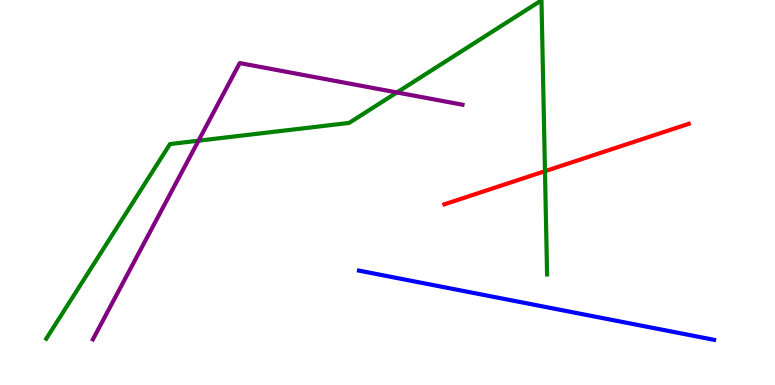[{'lines': ['blue', 'red'], 'intersections': []}, {'lines': ['green', 'red'], 'intersections': [{'x': 7.03, 'y': 5.55}]}, {'lines': ['purple', 'red'], 'intersections': []}, {'lines': ['blue', 'green'], 'intersections': []}, {'lines': ['blue', 'purple'], 'intersections': []}, {'lines': ['green', 'purple'], 'intersections': [{'x': 2.56, 'y': 6.35}, {'x': 5.12, 'y': 7.6}]}]